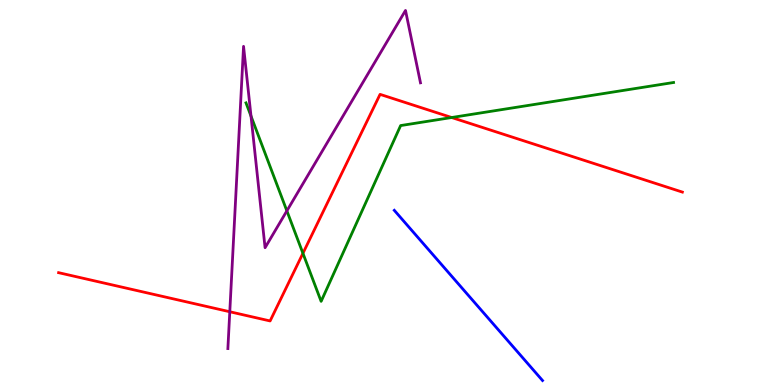[{'lines': ['blue', 'red'], 'intersections': []}, {'lines': ['green', 'red'], 'intersections': [{'x': 3.91, 'y': 3.42}, {'x': 5.83, 'y': 6.95}]}, {'lines': ['purple', 'red'], 'intersections': [{'x': 2.96, 'y': 1.9}]}, {'lines': ['blue', 'green'], 'intersections': []}, {'lines': ['blue', 'purple'], 'intersections': []}, {'lines': ['green', 'purple'], 'intersections': [{'x': 3.24, 'y': 6.98}, {'x': 3.7, 'y': 4.52}]}]